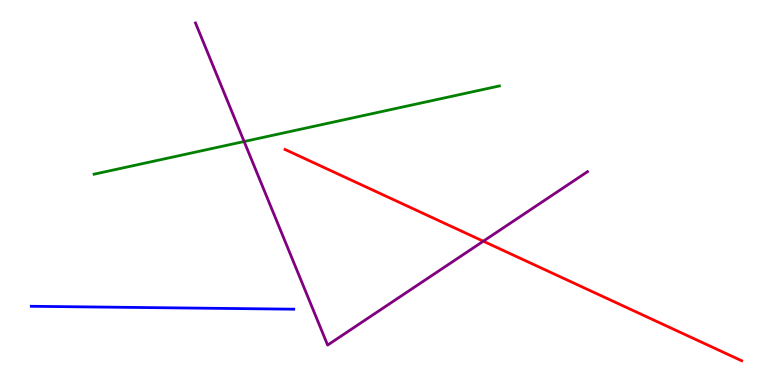[{'lines': ['blue', 'red'], 'intersections': []}, {'lines': ['green', 'red'], 'intersections': []}, {'lines': ['purple', 'red'], 'intersections': [{'x': 6.24, 'y': 3.73}]}, {'lines': ['blue', 'green'], 'intersections': []}, {'lines': ['blue', 'purple'], 'intersections': []}, {'lines': ['green', 'purple'], 'intersections': [{'x': 3.15, 'y': 6.32}]}]